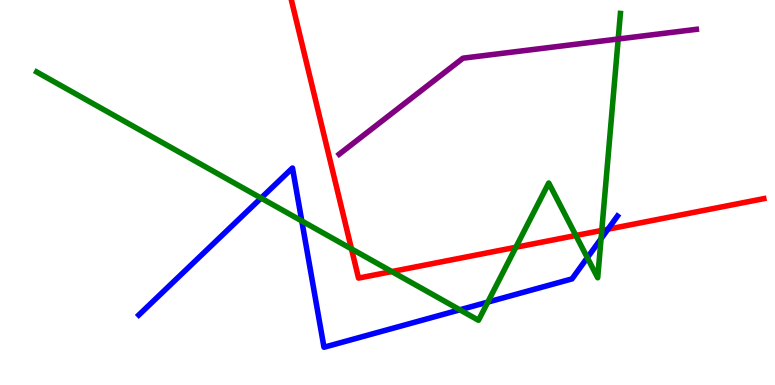[{'lines': ['blue', 'red'], 'intersections': [{'x': 7.84, 'y': 4.05}]}, {'lines': ['green', 'red'], 'intersections': [{'x': 4.54, 'y': 3.54}, {'x': 5.06, 'y': 2.95}, {'x': 6.66, 'y': 3.58}, {'x': 7.43, 'y': 3.88}, {'x': 7.76, 'y': 4.02}]}, {'lines': ['purple', 'red'], 'intersections': []}, {'lines': ['blue', 'green'], 'intersections': [{'x': 3.37, 'y': 4.86}, {'x': 3.89, 'y': 4.26}, {'x': 5.93, 'y': 1.95}, {'x': 6.29, 'y': 2.15}, {'x': 7.58, 'y': 3.31}, {'x': 7.76, 'y': 3.8}]}, {'lines': ['blue', 'purple'], 'intersections': []}, {'lines': ['green', 'purple'], 'intersections': [{'x': 7.98, 'y': 8.99}]}]